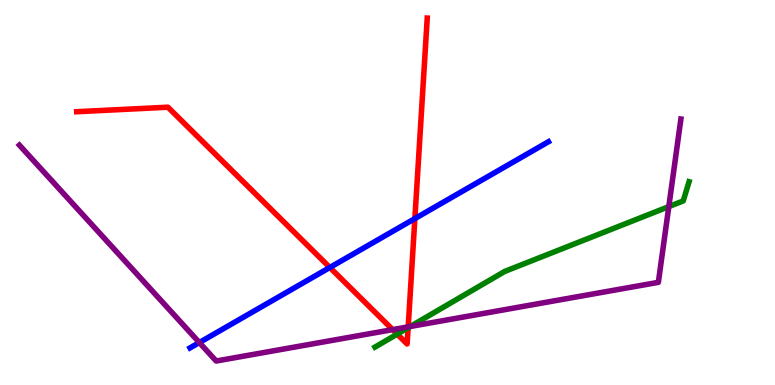[{'lines': ['blue', 'red'], 'intersections': [{'x': 4.26, 'y': 3.05}, {'x': 5.35, 'y': 4.32}]}, {'lines': ['green', 'red'], 'intersections': [{'x': 5.13, 'y': 1.32}, {'x': 5.27, 'y': 1.49}]}, {'lines': ['purple', 'red'], 'intersections': [{'x': 5.07, 'y': 1.44}, {'x': 5.27, 'y': 1.51}]}, {'lines': ['blue', 'green'], 'intersections': []}, {'lines': ['blue', 'purple'], 'intersections': [{'x': 2.57, 'y': 1.1}]}, {'lines': ['green', 'purple'], 'intersections': [{'x': 5.29, 'y': 1.52}, {'x': 8.63, 'y': 4.63}]}]